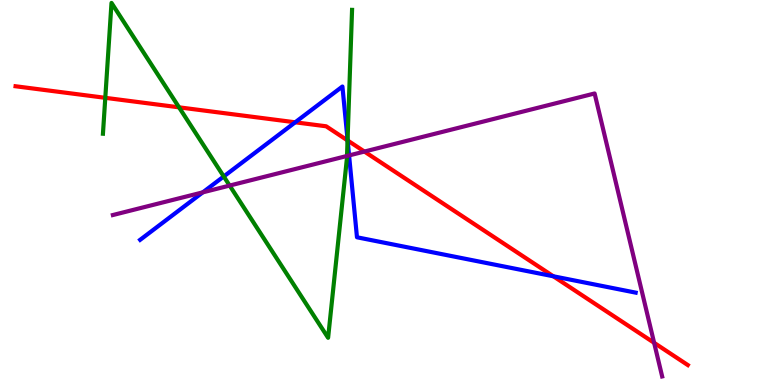[{'lines': ['blue', 'red'], 'intersections': [{'x': 3.81, 'y': 6.82}, {'x': 4.49, 'y': 6.35}, {'x': 7.14, 'y': 2.82}]}, {'lines': ['green', 'red'], 'intersections': [{'x': 1.36, 'y': 7.46}, {'x': 2.31, 'y': 7.21}, {'x': 4.48, 'y': 6.35}]}, {'lines': ['purple', 'red'], 'intersections': [{'x': 4.7, 'y': 6.06}, {'x': 8.44, 'y': 1.1}]}, {'lines': ['blue', 'green'], 'intersections': [{'x': 2.89, 'y': 5.42}, {'x': 4.48, 'y': 6.37}]}, {'lines': ['blue', 'purple'], 'intersections': [{'x': 2.62, 'y': 5.0}, {'x': 4.5, 'y': 5.96}]}, {'lines': ['green', 'purple'], 'intersections': [{'x': 2.96, 'y': 5.18}, {'x': 4.48, 'y': 5.95}]}]